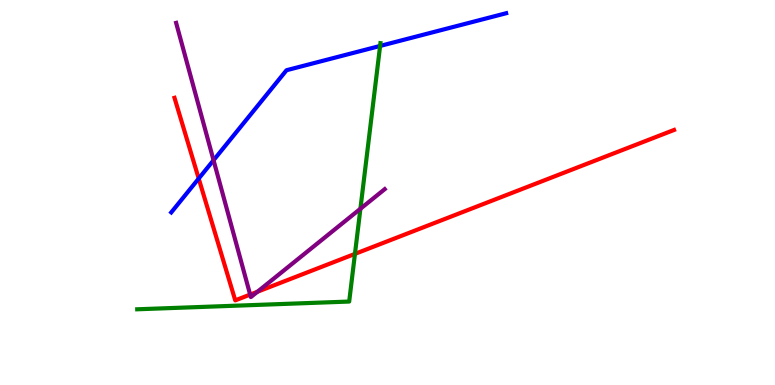[{'lines': ['blue', 'red'], 'intersections': [{'x': 2.56, 'y': 5.36}]}, {'lines': ['green', 'red'], 'intersections': [{'x': 4.58, 'y': 3.41}]}, {'lines': ['purple', 'red'], 'intersections': [{'x': 3.23, 'y': 2.35}, {'x': 3.32, 'y': 2.42}]}, {'lines': ['blue', 'green'], 'intersections': [{'x': 4.9, 'y': 8.81}]}, {'lines': ['blue', 'purple'], 'intersections': [{'x': 2.76, 'y': 5.84}]}, {'lines': ['green', 'purple'], 'intersections': [{'x': 4.65, 'y': 4.58}]}]